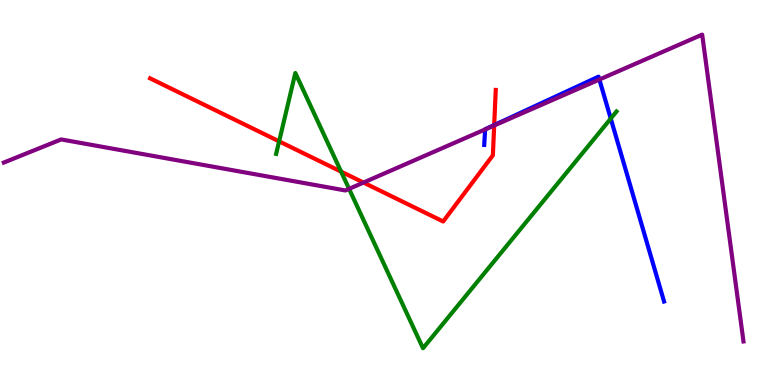[{'lines': ['blue', 'red'], 'intersections': [{'x': 6.38, 'y': 6.75}]}, {'lines': ['green', 'red'], 'intersections': [{'x': 3.6, 'y': 6.33}, {'x': 4.4, 'y': 5.54}]}, {'lines': ['purple', 'red'], 'intersections': [{'x': 4.69, 'y': 5.26}, {'x': 6.38, 'y': 6.74}]}, {'lines': ['blue', 'green'], 'intersections': [{'x': 7.88, 'y': 6.92}]}, {'lines': ['blue', 'purple'], 'intersections': [{'x': 6.26, 'y': 6.64}, {'x': 7.73, 'y': 7.93}]}, {'lines': ['green', 'purple'], 'intersections': [{'x': 4.5, 'y': 5.09}]}]